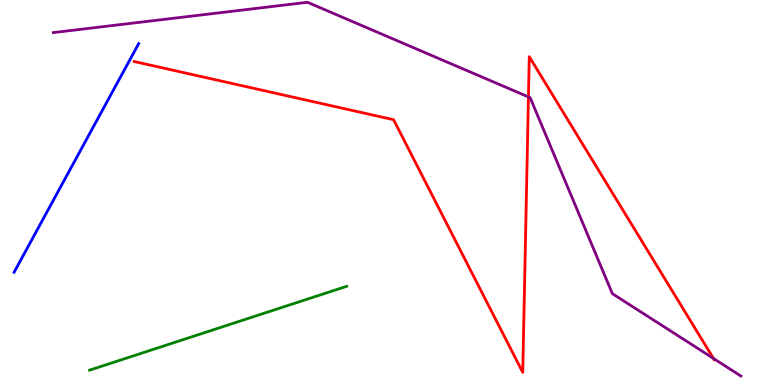[{'lines': ['blue', 'red'], 'intersections': []}, {'lines': ['green', 'red'], 'intersections': []}, {'lines': ['purple', 'red'], 'intersections': [{'x': 6.82, 'y': 7.48}, {'x': 9.21, 'y': 0.69}]}, {'lines': ['blue', 'green'], 'intersections': []}, {'lines': ['blue', 'purple'], 'intersections': []}, {'lines': ['green', 'purple'], 'intersections': []}]